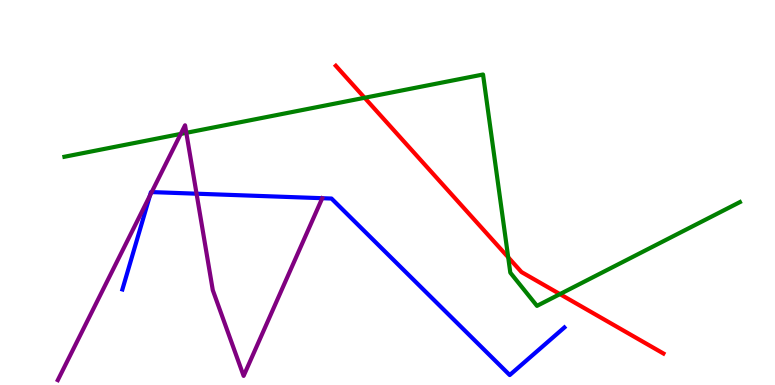[{'lines': ['blue', 'red'], 'intersections': []}, {'lines': ['green', 'red'], 'intersections': [{'x': 4.7, 'y': 7.46}, {'x': 6.56, 'y': 3.32}, {'x': 7.22, 'y': 2.36}]}, {'lines': ['purple', 'red'], 'intersections': []}, {'lines': ['blue', 'green'], 'intersections': []}, {'lines': ['blue', 'purple'], 'intersections': [{'x': 1.93, 'y': 4.92}, {'x': 1.96, 'y': 5.01}, {'x': 2.54, 'y': 4.97}]}, {'lines': ['green', 'purple'], 'intersections': [{'x': 2.33, 'y': 6.52}, {'x': 2.4, 'y': 6.55}]}]